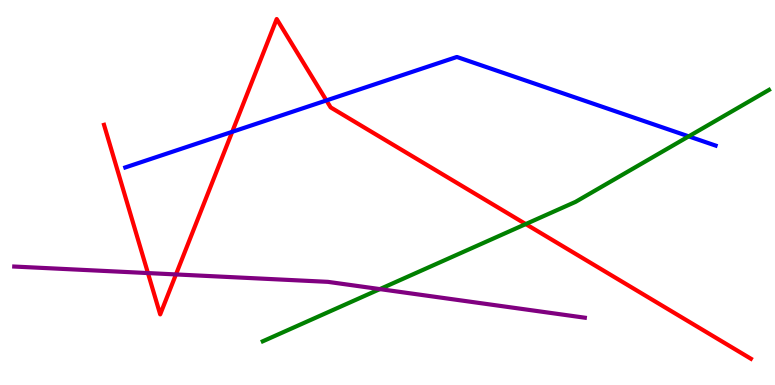[{'lines': ['blue', 'red'], 'intersections': [{'x': 3.0, 'y': 6.58}, {'x': 4.21, 'y': 7.39}]}, {'lines': ['green', 'red'], 'intersections': [{'x': 6.78, 'y': 4.18}]}, {'lines': ['purple', 'red'], 'intersections': [{'x': 1.91, 'y': 2.91}, {'x': 2.27, 'y': 2.87}]}, {'lines': ['blue', 'green'], 'intersections': [{'x': 8.89, 'y': 6.46}]}, {'lines': ['blue', 'purple'], 'intersections': []}, {'lines': ['green', 'purple'], 'intersections': [{'x': 4.9, 'y': 2.49}]}]